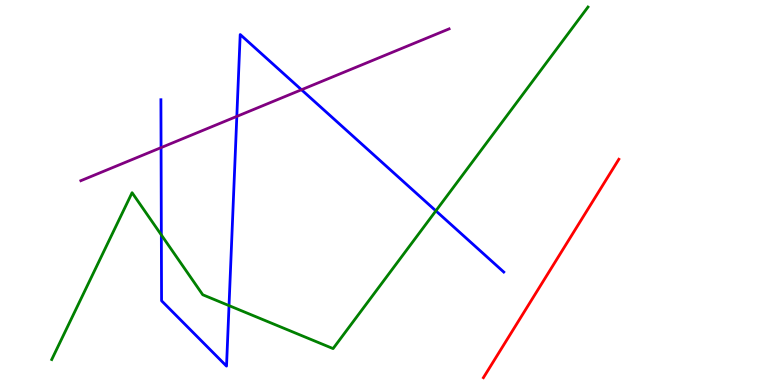[{'lines': ['blue', 'red'], 'intersections': []}, {'lines': ['green', 'red'], 'intersections': []}, {'lines': ['purple', 'red'], 'intersections': []}, {'lines': ['blue', 'green'], 'intersections': [{'x': 2.08, 'y': 3.9}, {'x': 2.96, 'y': 2.06}, {'x': 5.62, 'y': 4.52}]}, {'lines': ['blue', 'purple'], 'intersections': [{'x': 2.08, 'y': 6.17}, {'x': 3.06, 'y': 6.98}, {'x': 3.89, 'y': 7.67}]}, {'lines': ['green', 'purple'], 'intersections': []}]